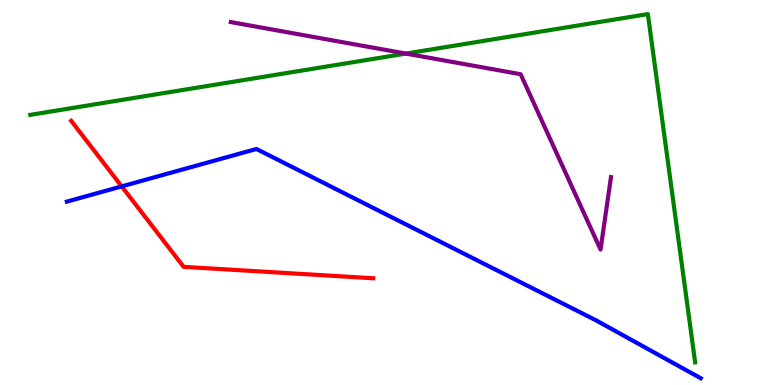[{'lines': ['blue', 'red'], 'intersections': [{'x': 1.57, 'y': 5.16}]}, {'lines': ['green', 'red'], 'intersections': []}, {'lines': ['purple', 'red'], 'intersections': []}, {'lines': ['blue', 'green'], 'intersections': []}, {'lines': ['blue', 'purple'], 'intersections': []}, {'lines': ['green', 'purple'], 'intersections': [{'x': 5.24, 'y': 8.61}]}]